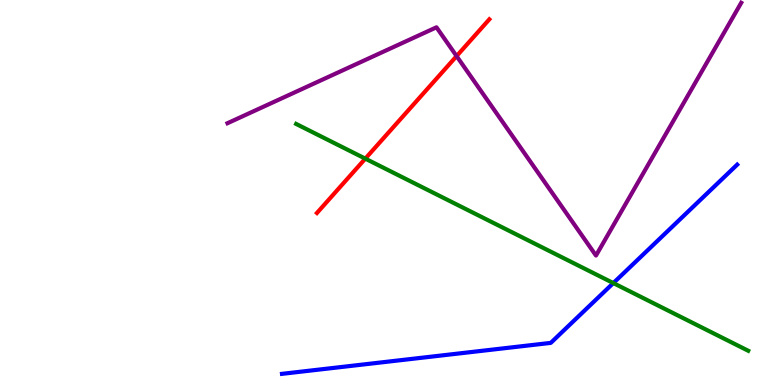[{'lines': ['blue', 'red'], 'intersections': []}, {'lines': ['green', 'red'], 'intersections': [{'x': 4.71, 'y': 5.88}]}, {'lines': ['purple', 'red'], 'intersections': [{'x': 5.89, 'y': 8.54}]}, {'lines': ['blue', 'green'], 'intersections': [{'x': 7.91, 'y': 2.65}]}, {'lines': ['blue', 'purple'], 'intersections': []}, {'lines': ['green', 'purple'], 'intersections': []}]